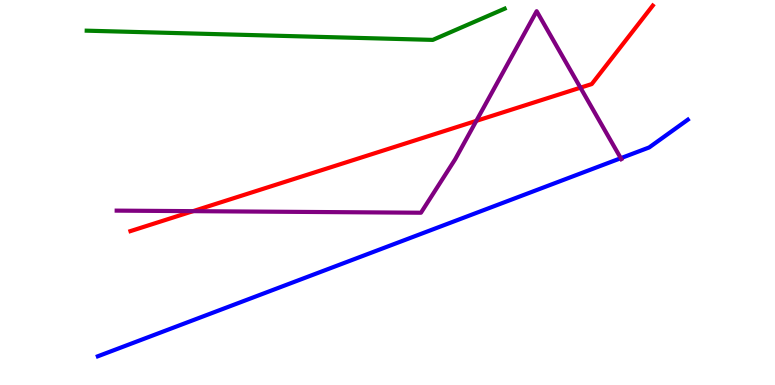[{'lines': ['blue', 'red'], 'intersections': []}, {'lines': ['green', 'red'], 'intersections': []}, {'lines': ['purple', 'red'], 'intersections': [{'x': 2.49, 'y': 4.52}, {'x': 6.15, 'y': 6.86}, {'x': 7.49, 'y': 7.72}]}, {'lines': ['blue', 'green'], 'intersections': []}, {'lines': ['blue', 'purple'], 'intersections': [{'x': 8.01, 'y': 5.89}]}, {'lines': ['green', 'purple'], 'intersections': []}]